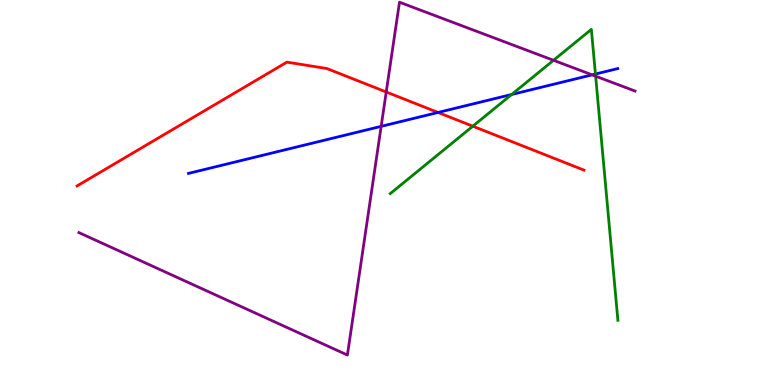[{'lines': ['blue', 'red'], 'intersections': [{'x': 5.65, 'y': 7.08}]}, {'lines': ['green', 'red'], 'intersections': [{'x': 6.1, 'y': 6.72}]}, {'lines': ['purple', 'red'], 'intersections': [{'x': 4.98, 'y': 7.61}]}, {'lines': ['blue', 'green'], 'intersections': [{'x': 6.6, 'y': 7.55}, {'x': 7.68, 'y': 8.08}]}, {'lines': ['blue', 'purple'], 'intersections': [{'x': 4.92, 'y': 6.72}, {'x': 7.64, 'y': 8.06}]}, {'lines': ['green', 'purple'], 'intersections': [{'x': 7.14, 'y': 8.43}, {'x': 7.69, 'y': 8.02}]}]